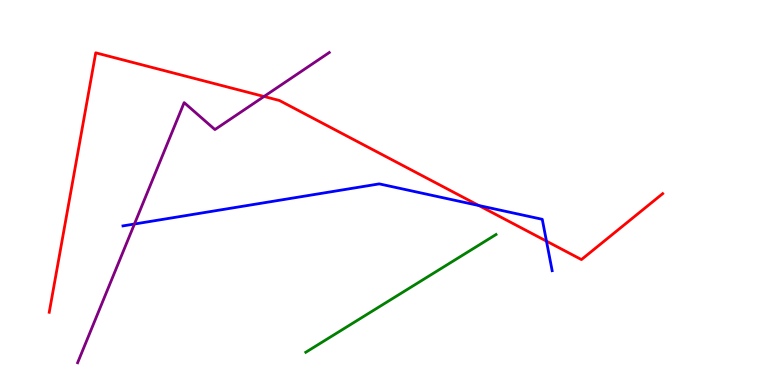[{'lines': ['blue', 'red'], 'intersections': [{'x': 6.18, 'y': 4.66}, {'x': 7.05, 'y': 3.74}]}, {'lines': ['green', 'red'], 'intersections': []}, {'lines': ['purple', 'red'], 'intersections': [{'x': 3.41, 'y': 7.49}]}, {'lines': ['blue', 'green'], 'intersections': []}, {'lines': ['blue', 'purple'], 'intersections': [{'x': 1.73, 'y': 4.18}]}, {'lines': ['green', 'purple'], 'intersections': []}]